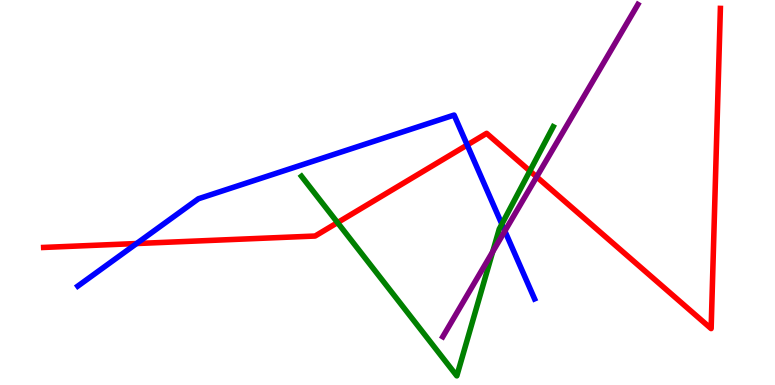[{'lines': ['blue', 'red'], 'intersections': [{'x': 1.76, 'y': 3.67}, {'x': 6.03, 'y': 6.23}]}, {'lines': ['green', 'red'], 'intersections': [{'x': 4.36, 'y': 4.22}, {'x': 6.84, 'y': 5.56}]}, {'lines': ['purple', 'red'], 'intersections': [{'x': 6.92, 'y': 5.41}]}, {'lines': ['blue', 'green'], 'intersections': [{'x': 6.48, 'y': 4.18}]}, {'lines': ['blue', 'purple'], 'intersections': [{'x': 6.51, 'y': 4.0}]}, {'lines': ['green', 'purple'], 'intersections': [{'x': 6.36, 'y': 3.46}]}]